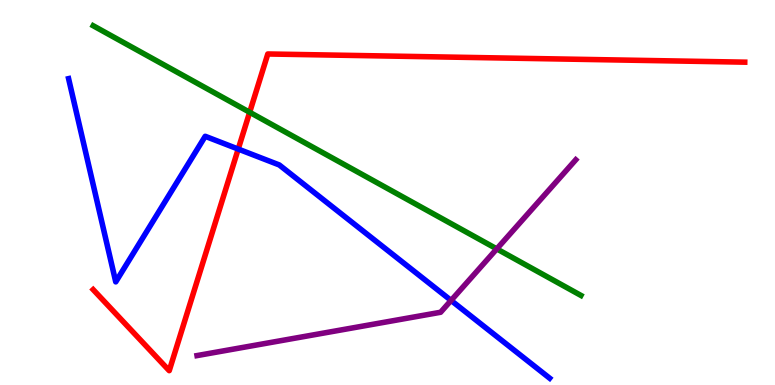[{'lines': ['blue', 'red'], 'intersections': [{'x': 3.07, 'y': 6.13}]}, {'lines': ['green', 'red'], 'intersections': [{'x': 3.22, 'y': 7.08}]}, {'lines': ['purple', 'red'], 'intersections': []}, {'lines': ['blue', 'green'], 'intersections': []}, {'lines': ['blue', 'purple'], 'intersections': [{'x': 5.82, 'y': 2.2}]}, {'lines': ['green', 'purple'], 'intersections': [{'x': 6.41, 'y': 3.54}]}]